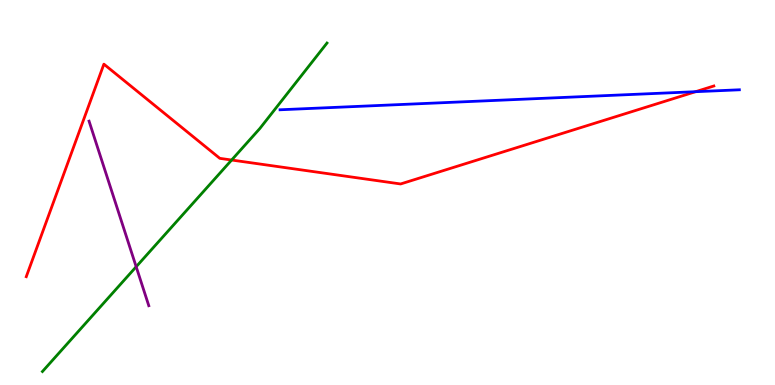[{'lines': ['blue', 'red'], 'intersections': [{'x': 8.98, 'y': 7.62}]}, {'lines': ['green', 'red'], 'intersections': [{'x': 2.99, 'y': 5.84}]}, {'lines': ['purple', 'red'], 'intersections': []}, {'lines': ['blue', 'green'], 'intersections': []}, {'lines': ['blue', 'purple'], 'intersections': []}, {'lines': ['green', 'purple'], 'intersections': [{'x': 1.76, 'y': 3.07}]}]